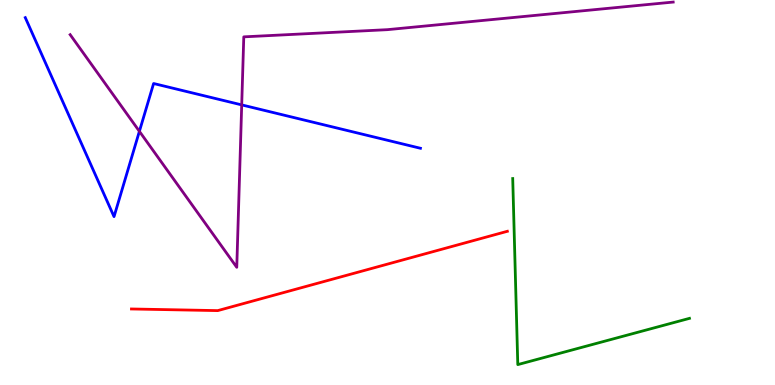[{'lines': ['blue', 'red'], 'intersections': []}, {'lines': ['green', 'red'], 'intersections': []}, {'lines': ['purple', 'red'], 'intersections': []}, {'lines': ['blue', 'green'], 'intersections': []}, {'lines': ['blue', 'purple'], 'intersections': [{'x': 1.8, 'y': 6.59}, {'x': 3.12, 'y': 7.28}]}, {'lines': ['green', 'purple'], 'intersections': []}]